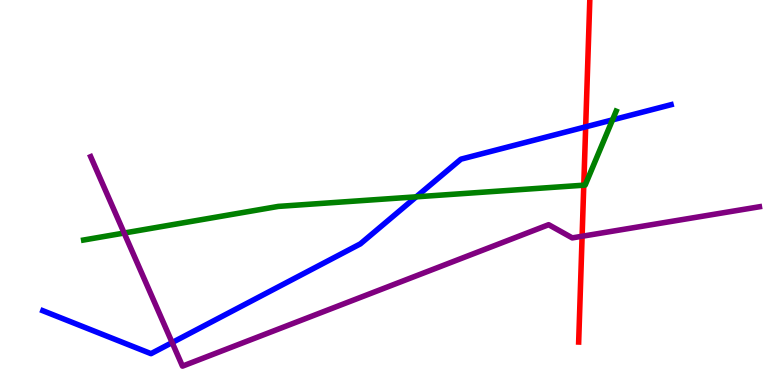[{'lines': ['blue', 'red'], 'intersections': [{'x': 7.56, 'y': 6.71}]}, {'lines': ['green', 'red'], 'intersections': [{'x': 7.53, 'y': 5.19}]}, {'lines': ['purple', 'red'], 'intersections': [{'x': 7.51, 'y': 3.86}]}, {'lines': ['blue', 'green'], 'intersections': [{'x': 5.37, 'y': 4.89}, {'x': 7.9, 'y': 6.89}]}, {'lines': ['blue', 'purple'], 'intersections': [{'x': 2.22, 'y': 1.1}]}, {'lines': ['green', 'purple'], 'intersections': [{'x': 1.6, 'y': 3.95}]}]